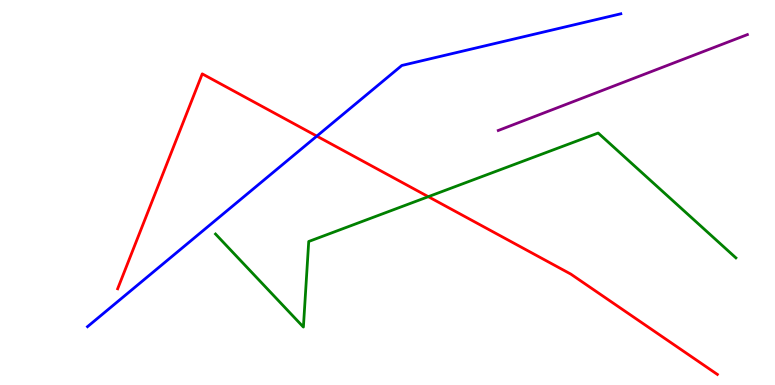[{'lines': ['blue', 'red'], 'intersections': [{'x': 4.09, 'y': 6.46}]}, {'lines': ['green', 'red'], 'intersections': [{'x': 5.53, 'y': 4.89}]}, {'lines': ['purple', 'red'], 'intersections': []}, {'lines': ['blue', 'green'], 'intersections': []}, {'lines': ['blue', 'purple'], 'intersections': []}, {'lines': ['green', 'purple'], 'intersections': []}]